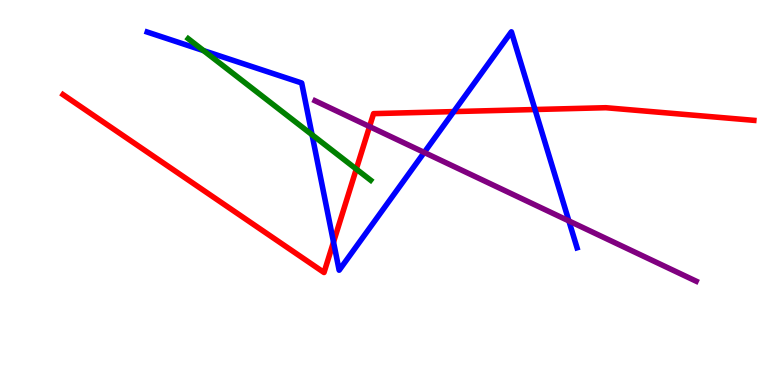[{'lines': ['blue', 'red'], 'intersections': [{'x': 4.3, 'y': 3.71}, {'x': 5.85, 'y': 7.1}, {'x': 6.9, 'y': 7.16}]}, {'lines': ['green', 'red'], 'intersections': [{'x': 4.6, 'y': 5.61}]}, {'lines': ['purple', 'red'], 'intersections': [{'x': 4.77, 'y': 6.71}]}, {'lines': ['blue', 'green'], 'intersections': [{'x': 2.63, 'y': 8.69}, {'x': 4.03, 'y': 6.5}]}, {'lines': ['blue', 'purple'], 'intersections': [{'x': 5.47, 'y': 6.04}, {'x': 7.34, 'y': 4.26}]}, {'lines': ['green', 'purple'], 'intersections': []}]